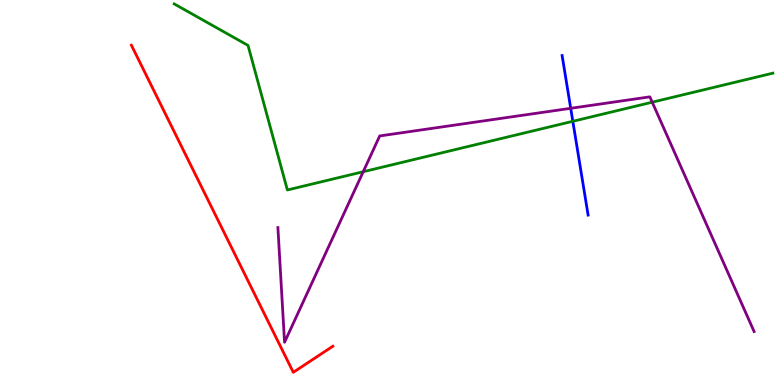[{'lines': ['blue', 'red'], 'intersections': []}, {'lines': ['green', 'red'], 'intersections': []}, {'lines': ['purple', 'red'], 'intersections': []}, {'lines': ['blue', 'green'], 'intersections': [{'x': 7.39, 'y': 6.85}]}, {'lines': ['blue', 'purple'], 'intersections': [{'x': 7.36, 'y': 7.19}]}, {'lines': ['green', 'purple'], 'intersections': [{'x': 4.69, 'y': 5.54}, {'x': 8.42, 'y': 7.35}]}]